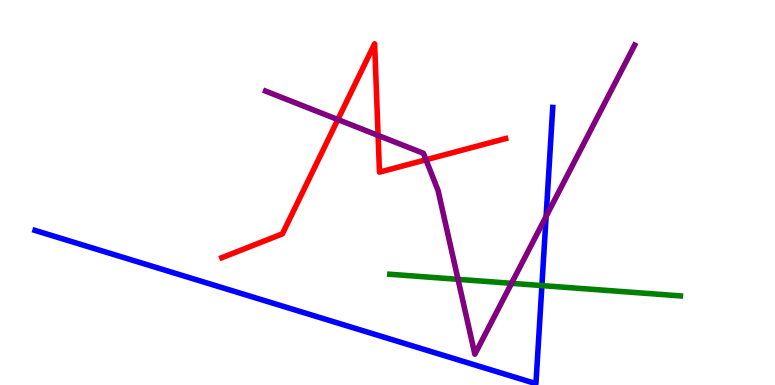[{'lines': ['blue', 'red'], 'intersections': []}, {'lines': ['green', 'red'], 'intersections': []}, {'lines': ['purple', 'red'], 'intersections': [{'x': 4.36, 'y': 6.89}, {'x': 4.88, 'y': 6.48}, {'x': 5.5, 'y': 5.85}]}, {'lines': ['blue', 'green'], 'intersections': [{'x': 6.99, 'y': 2.58}]}, {'lines': ['blue', 'purple'], 'intersections': [{'x': 7.05, 'y': 4.38}]}, {'lines': ['green', 'purple'], 'intersections': [{'x': 5.91, 'y': 2.74}, {'x': 6.6, 'y': 2.64}]}]